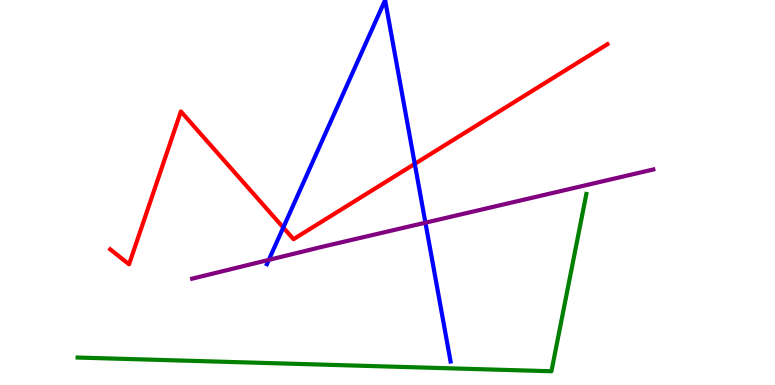[{'lines': ['blue', 'red'], 'intersections': [{'x': 3.66, 'y': 4.09}, {'x': 5.35, 'y': 5.74}]}, {'lines': ['green', 'red'], 'intersections': []}, {'lines': ['purple', 'red'], 'intersections': []}, {'lines': ['blue', 'green'], 'intersections': []}, {'lines': ['blue', 'purple'], 'intersections': [{'x': 3.47, 'y': 3.25}, {'x': 5.49, 'y': 4.22}]}, {'lines': ['green', 'purple'], 'intersections': []}]